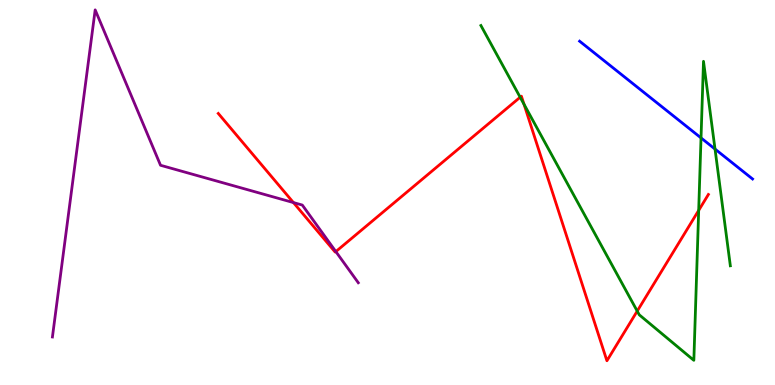[{'lines': ['blue', 'red'], 'intersections': []}, {'lines': ['green', 'red'], 'intersections': [{'x': 6.71, 'y': 7.47}, {'x': 6.76, 'y': 7.29}, {'x': 8.22, 'y': 1.92}, {'x': 9.02, 'y': 4.54}]}, {'lines': ['purple', 'red'], 'intersections': [{'x': 3.79, 'y': 4.74}, {'x': 4.33, 'y': 3.47}]}, {'lines': ['blue', 'green'], 'intersections': [{'x': 9.05, 'y': 6.42}, {'x': 9.23, 'y': 6.13}]}, {'lines': ['blue', 'purple'], 'intersections': []}, {'lines': ['green', 'purple'], 'intersections': []}]